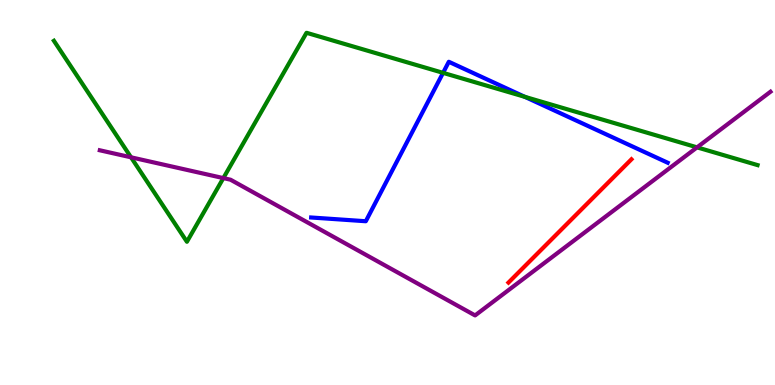[{'lines': ['blue', 'red'], 'intersections': []}, {'lines': ['green', 'red'], 'intersections': []}, {'lines': ['purple', 'red'], 'intersections': []}, {'lines': ['blue', 'green'], 'intersections': [{'x': 5.72, 'y': 8.11}, {'x': 6.77, 'y': 7.48}]}, {'lines': ['blue', 'purple'], 'intersections': []}, {'lines': ['green', 'purple'], 'intersections': [{'x': 1.69, 'y': 5.91}, {'x': 2.88, 'y': 5.37}, {'x': 8.99, 'y': 6.17}]}]